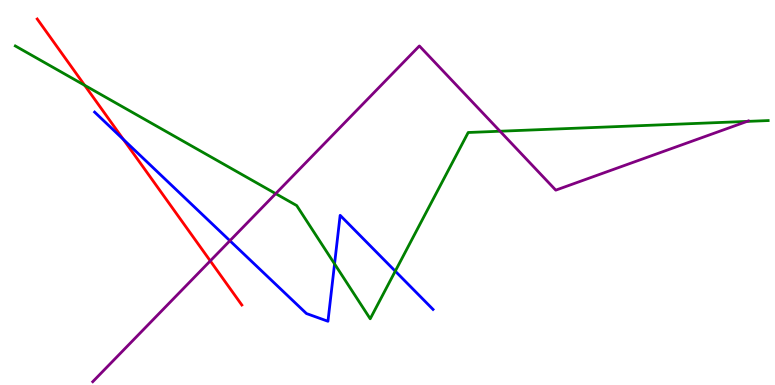[{'lines': ['blue', 'red'], 'intersections': [{'x': 1.59, 'y': 6.38}]}, {'lines': ['green', 'red'], 'intersections': [{'x': 1.09, 'y': 7.78}]}, {'lines': ['purple', 'red'], 'intersections': [{'x': 2.71, 'y': 3.22}]}, {'lines': ['blue', 'green'], 'intersections': [{'x': 4.32, 'y': 3.15}, {'x': 5.1, 'y': 2.96}]}, {'lines': ['blue', 'purple'], 'intersections': [{'x': 2.97, 'y': 3.75}]}, {'lines': ['green', 'purple'], 'intersections': [{'x': 3.56, 'y': 4.97}, {'x': 6.45, 'y': 6.59}, {'x': 9.64, 'y': 6.85}]}]